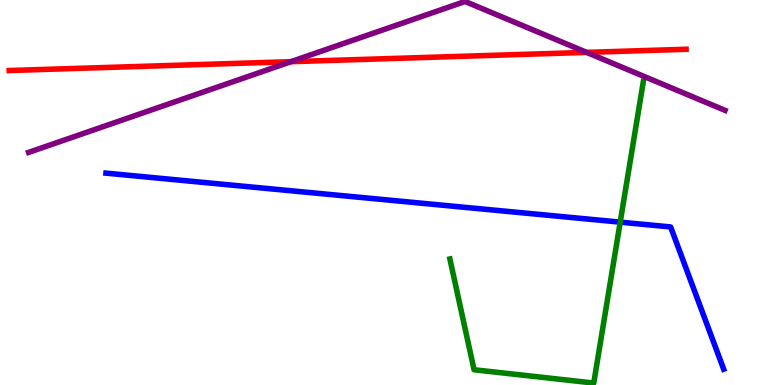[{'lines': ['blue', 'red'], 'intersections': []}, {'lines': ['green', 'red'], 'intersections': []}, {'lines': ['purple', 'red'], 'intersections': [{'x': 3.75, 'y': 8.4}, {'x': 7.57, 'y': 8.64}]}, {'lines': ['blue', 'green'], 'intersections': [{'x': 8.0, 'y': 4.23}]}, {'lines': ['blue', 'purple'], 'intersections': []}, {'lines': ['green', 'purple'], 'intersections': []}]